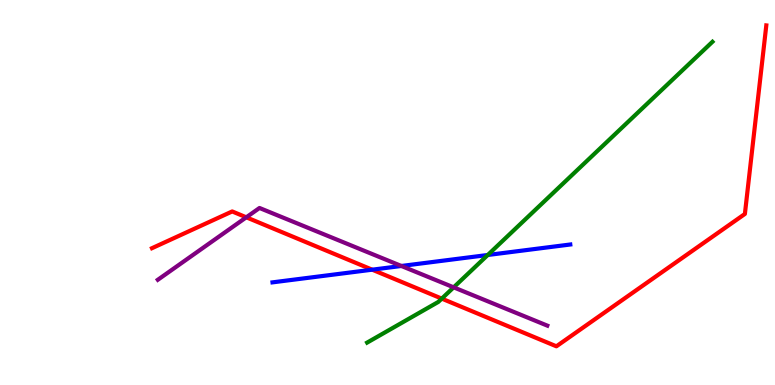[{'lines': ['blue', 'red'], 'intersections': [{'x': 4.8, 'y': 3.0}]}, {'lines': ['green', 'red'], 'intersections': [{'x': 5.7, 'y': 2.24}]}, {'lines': ['purple', 'red'], 'intersections': [{'x': 3.18, 'y': 4.36}]}, {'lines': ['blue', 'green'], 'intersections': [{'x': 6.29, 'y': 3.38}]}, {'lines': ['blue', 'purple'], 'intersections': [{'x': 5.18, 'y': 3.09}]}, {'lines': ['green', 'purple'], 'intersections': [{'x': 5.85, 'y': 2.54}]}]